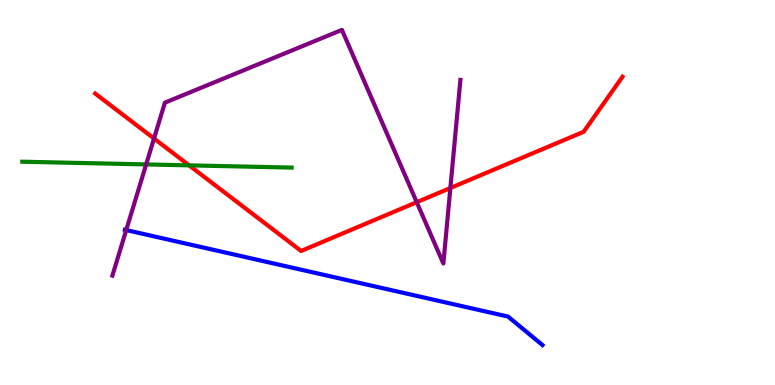[{'lines': ['blue', 'red'], 'intersections': []}, {'lines': ['green', 'red'], 'intersections': [{'x': 2.44, 'y': 5.7}]}, {'lines': ['purple', 'red'], 'intersections': [{'x': 1.99, 'y': 6.4}, {'x': 5.38, 'y': 4.75}, {'x': 5.81, 'y': 5.12}]}, {'lines': ['blue', 'green'], 'intersections': []}, {'lines': ['blue', 'purple'], 'intersections': [{'x': 1.63, 'y': 4.02}]}, {'lines': ['green', 'purple'], 'intersections': [{'x': 1.89, 'y': 5.73}]}]